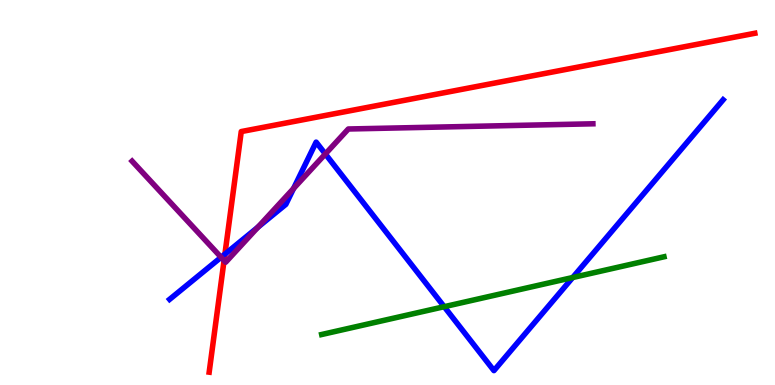[{'lines': ['blue', 'red'], 'intersections': [{'x': 2.9, 'y': 3.4}]}, {'lines': ['green', 'red'], 'intersections': []}, {'lines': ['purple', 'red'], 'intersections': [{'x': 2.89, 'y': 3.23}]}, {'lines': ['blue', 'green'], 'intersections': [{'x': 5.73, 'y': 2.03}, {'x': 7.39, 'y': 2.79}]}, {'lines': ['blue', 'purple'], 'intersections': [{'x': 2.85, 'y': 3.32}, {'x': 3.33, 'y': 4.1}, {'x': 3.79, 'y': 5.1}, {'x': 4.2, 'y': 6.0}]}, {'lines': ['green', 'purple'], 'intersections': []}]